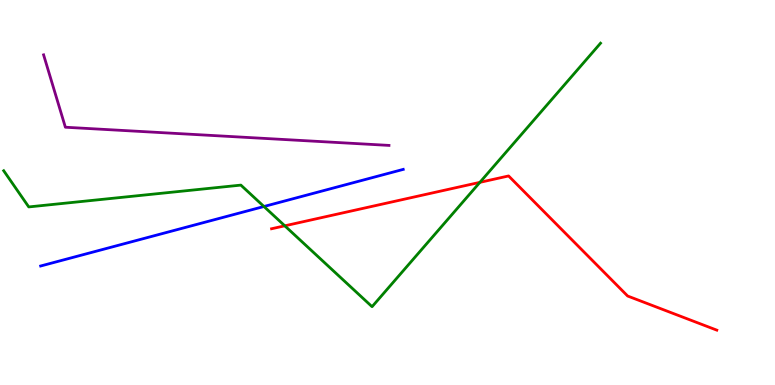[{'lines': ['blue', 'red'], 'intersections': []}, {'lines': ['green', 'red'], 'intersections': [{'x': 3.67, 'y': 4.13}, {'x': 6.19, 'y': 5.26}]}, {'lines': ['purple', 'red'], 'intersections': []}, {'lines': ['blue', 'green'], 'intersections': [{'x': 3.41, 'y': 4.64}]}, {'lines': ['blue', 'purple'], 'intersections': []}, {'lines': ['green', 'purple'], 'intersections': []}]